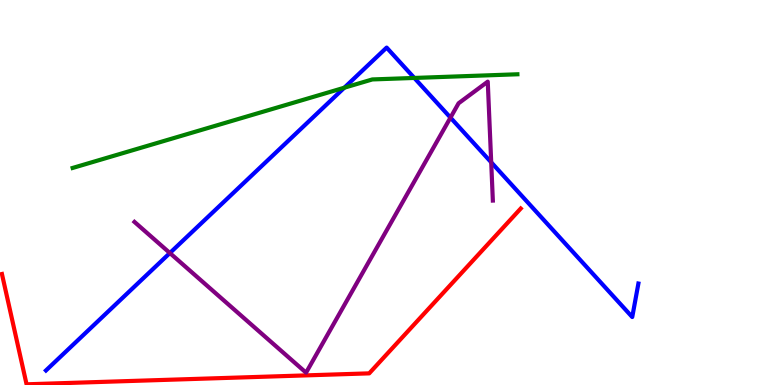[{'lines': ['blue', 'red'], 'intersections': []}, {'lines': ['green', 'red'], 'intersections': []}, {'lines': ['purple', 'red'], 'intersections': []}, {'lines': ['blue', 'green'], 'intersections': [{'x': 4.44, 'y': 7.72}, {'x': 5.35, 'y': 7.98}]}, {'lines': ['blue', 'purple'], 'intersections': [{'x': 2.19, 'y': 3.43}, {'x': 5.81, 'y': 6.95}, {'x': 6.34, 'y': 5.78}]}, {'lines': ['green', 'purple'], 'intersections': []}]